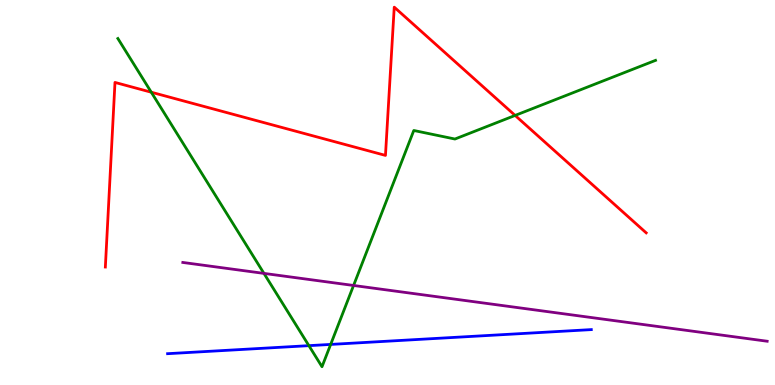[{'lines': ['blue', 'red'], 'intersections': []}, {'lines': ['green', 'red'], 'intersections': [{'x': 1.95, 'y': 7.6}, {'x': 6.65, 'y': 7.0}]}, {'lines': ['purple', 'red'], 'intersections': []}, {'lines': ['blue', 'green'], 'intersections': [{'x': 3.99, 'y': 1.02}, {'x': 4.27, 'y': 1.05}]}, {'lines': ['blue', 'purple'], 'intersections': []}, {'lines': ['green', 'purple'], 'intersections': [{'x': 3.41, 'y': 2.9}, {'x': 4.56, 'y': 2.59}]}]